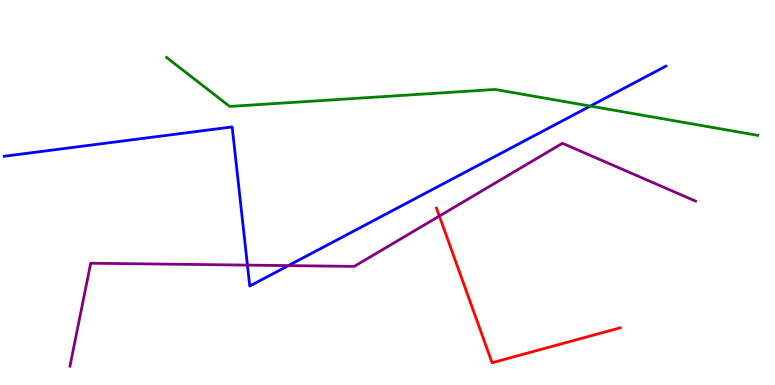[{'lines': ['blue', 'red'], 'intersections': []}, {'lines': ['green', 'red'], 'intersections': []}, {'lines': ['purple', 'red'], 'intersections': [{'x': 5.67, 'y': 4.39}]}, {'lines': ['blue', 'green'], 'intersections': [{'x': 7.62, 'y': 7.24}]}, {'lines': ['blue', 'purple'], 'intersections': [{'x': 3.19, 'y': 3.11}, {'x': 3.72, 'y': 3.1}]}, {'lines': ['green', 'purple'], 'intersections': []}]